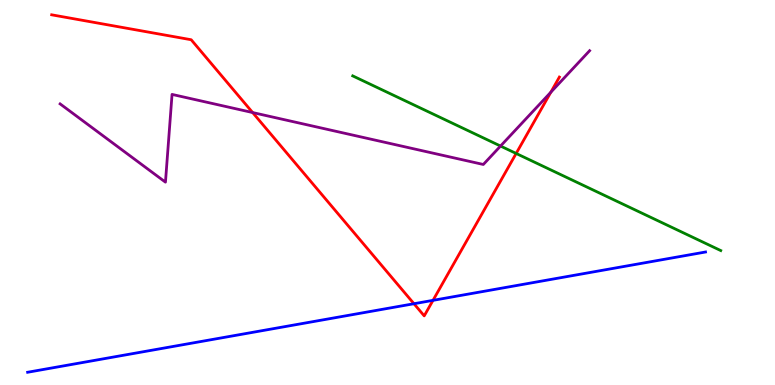[{'lines': ['blue', 'red'], 'intersections': [{'x': 5.34, 'y': 2.11}, {'x': 5.59, 'y': 2.2}]}, {'lines': ['green', 'red'], 'intersections': [{'x': 6.66, 'y': 6.01}]}, {'lines': ['purple', 'red'], 'intersections': [{'x': 3.26, 'y': 7.08}, {'x': 7.11, 'y': 7.6}]}, {'lines': ['blue', 'green'], 'intersections': []}, {'lines': ['blue', 'purple'], 'intersections': []}, {'lines': ['green', 'purple'], 'intersections': [{'x': 6.46, 'y': 6.21}]}]